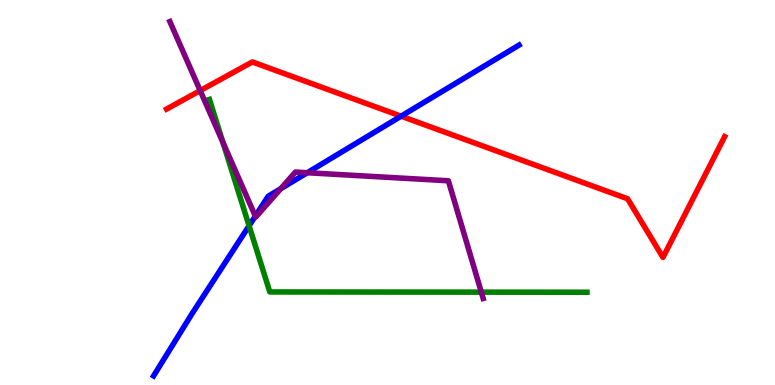[{'lines': ['blue', 'red'], 'intersections': [{'x': 5.18, 'y': 6.98}]}, {'lines': ['green', 'red'], 'intersections': []}, {'lines': ['purple', 'red'], 'intersections': [{'x': 2.58, 'y': 7.65}]}, {'lines': ['blue', 'green'], 'intersections': [{'x': 3.21, 'y': 4.14}]}, {'lines': ['blue', 'purple'], 'intersections': [{'x': 3.29, 'y': 4.39}, {'x': 3.62, 'y': 5.1}, {'x': 3.96, 'y': 5.51}]}, {'lines': ['green', 'purple'], 'intersections': [{'x': 2.88, 'y': 6.3}, {'x': 6.21, 'y': 2.41}]}]